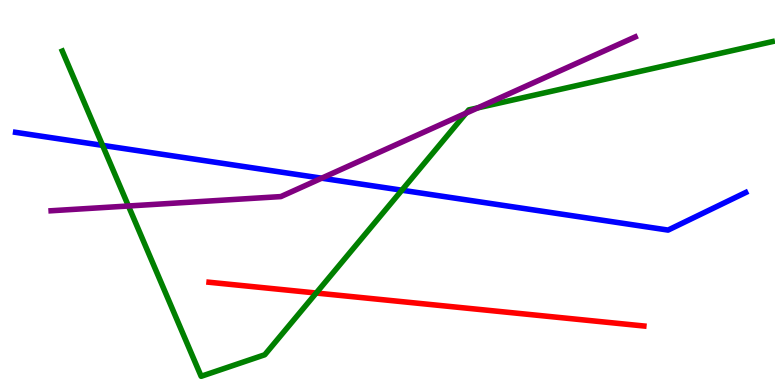[{'lines': ['blue', 'red'], 'intersections': []}, {'lines': ['green', 'red'], 'intersections': [{'x': 4.08, 'y': 2.39}]}, {'lines': ['purple', 'red'], 'intersections': []}, {'lines': ['blue', 'green'], 'intersections': [{'x': 1.32, 'y': 6.22}, {'x': 5.19, 'y': 5.06}]}, {'lines': ['blue', 'purple'], 'intersections': [{'x': 4.15, 'y': 5.37}]}, {'lines': ['green', 'purple'], 'intersections': [{'x': 1.66, 'y': 4.65}, {'x': 6.01, 'y': 7.06}, {'x': 6.16, 'y': 7.2}]}]